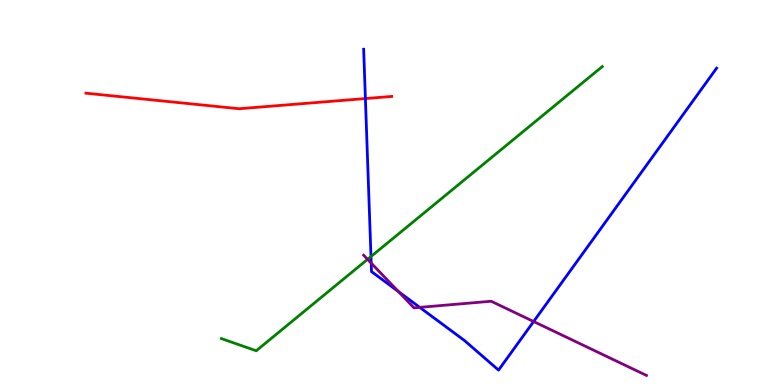[{'lines': ['blue', 'red'], 'intersections': [{'x': 4.71, 'y': 7.44}]}, {'lines': ['green', 'red'], 'intersections': []}, {'lines': ['purple', 'red'], 'intersections': []}, {'lines': ['blue', 'green'], 'intersections': [{'x': 4.79, 'y': 3.34}]}, {'lines': ['blue', 'purple'], 'intersections': [{'x': 4.79, 'y': 3.17}, {'x': 5.14, 'y': 2.43}, {'x': 5.42, 'y': 2.02}, {'x': 6.89, 'y': 1.65}]}, {'lines': ['green', 'purple'], 'intersections': [{'x': 4.74, 'y': 3.26}]}]